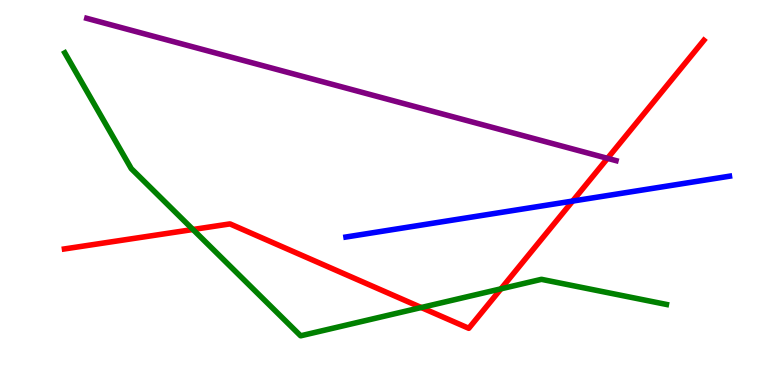[{'lines': ['blue', 'red'], 'intersections': [{'x': 7.39, 'y': 4.78}]}, {'lines': ['green', 'red'], 'intersections': [{'x': 2.49, 'y': 4.04}, {'x': 5.44, 'y': 2.01}, {'x': 6.46, 'y': 2.5}]}, {'lines': ['purple', 'red'], 'intersections': [{'x': 7.84, 'y': 5.89}]}, {'lines': ['blue', 'green'], 'intersections': []}, {'lines': ['blue', 'purple'], 'intersections': []}, {'lines': ['green', 'purple'], 'intersections': []}]